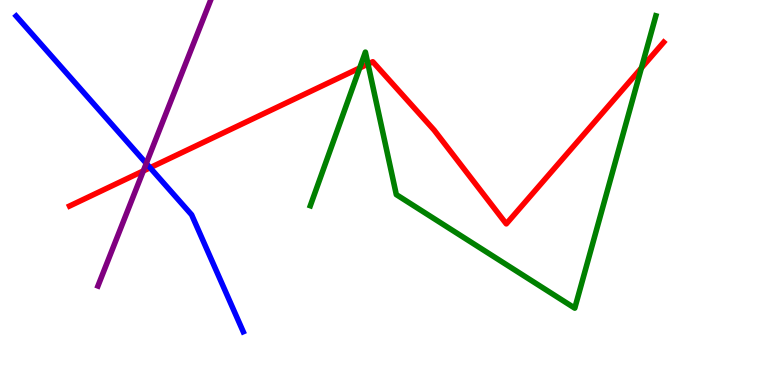[{'lines': ['blue', 'red'], 'intersections': [{'x': 1.94, 'y': 5.64}]}, {'lines': ['green', 'red'], 'intersections': [{'x': 4.64, 'y': 8.23}, {'x': 4.75, 'y': 8.34}, {'x': 8.28, 'y': 8.23}]}, {'lines': ['purple', 'red'], 'intersections': [{'x': 1.85, 'y': 5.56}]}, {'lines': ['blue', 'green'], 'intersections': []}, {'lines': ['blue', 'purple'], 'intersections': [{'x': 1.89, 'y': 5.76}]}, {'lines': ['green', 'purple'], 'intersections': []}]